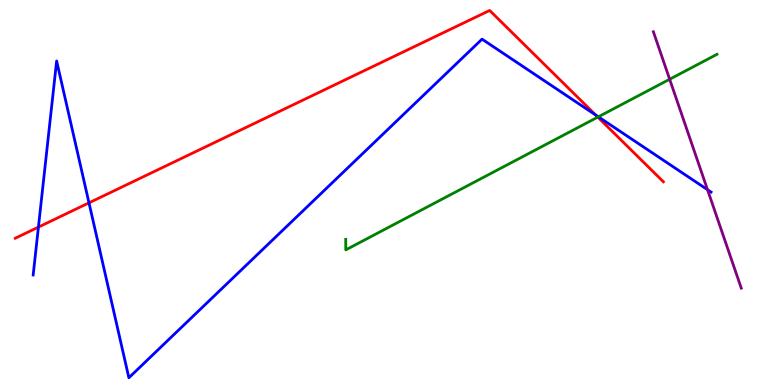[{'lines': ['blue', 'red'], 'intersections': [{'x': 0.496, 'y': 4.1}, {'x': 1.15, 'y': 4.73}, {'x': 7.69, 'y': 7.01}]}, {'lines': ['green', 'red'], 'intersections': [{'x': 7.71, 'y': 6.96}]}, {'lines': ['purple', 'red'], 'intersections': []}, {'lines': ['blue', 'green'], 'intersections': [{'x': 7.72, 'y': 6.97}]}, {'lines': ['blue', 'purple'], 'intersections': [{'x': 9.13, 'y': 5.07}]}, {'lines': ['green', 'purple'], 'intersections': [{'x': 8.64, 'y': 7.94}]}]